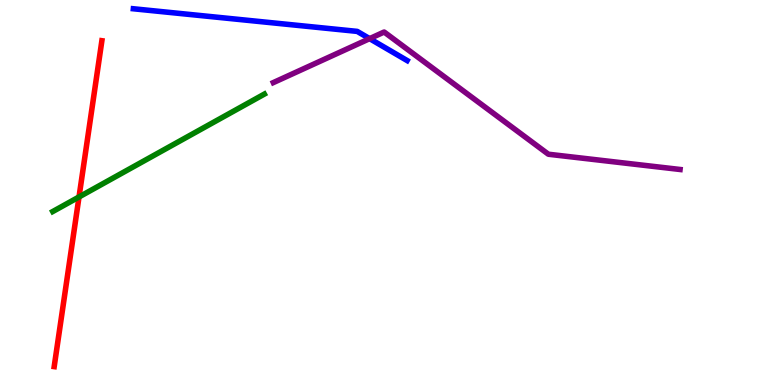[{'lines': ['blue', 'red'], 'intersections': []}, {'lines': ['green', 'red'], 'intersections': [{'x': 1.02, 'y': 4.88}]}, {'lines': ['purple', 'red'], 'intersections': []}, {'lines': ['blue', 'green'], 'intersections': []}, {'lines': ['blue', 'purple'], 'intersections': [{'x': 4.77, 'y': 9.0}]}, {'lines': ['green', 'purple'], 'intersections': []}]